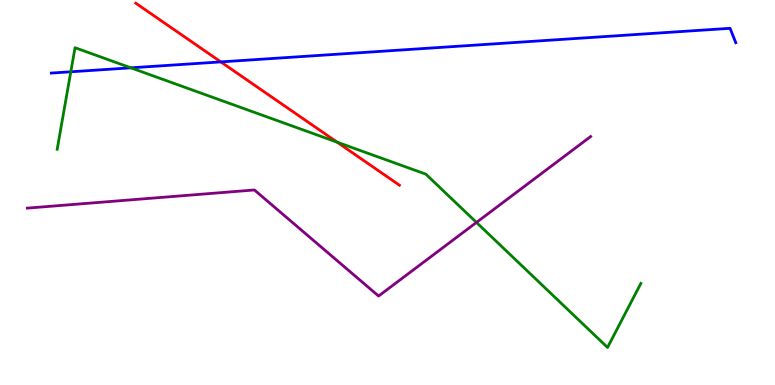[{'lines': ['blue', 'red'], 'intersections': [{'x': 2.85, 'y': 8.39}]}, {'lines': ['green', 'red'], 'intersections': [{'x': 4.35, 'y': 6.31}]}, {'lines': ['purple', 'red'], 'intersections': []}, {'lines': ['blue', 'green'], 'intersections': [{'x': 0.914, 'y': 8.14}, {'x': 1.69, 'y': 8.24}]}, {'lines': ['blue', 'purple'], 'intersections': []}, {'lines': ['green', 'purple'], 'intersections': [{'x': 6.15, 'y': 4.22}]}]